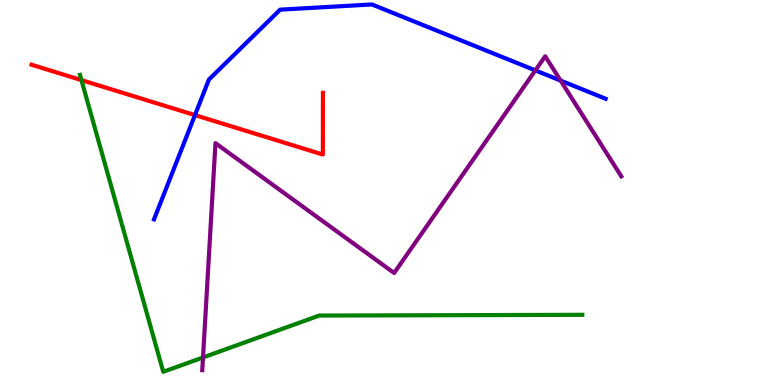[{'lines': ['blue', 'red'], 'intersections': [{'x': 2.52, 'y': 7.01}]}, {'lines': ['green', 'red'], 'intersections': [{'x': 1.05, 'y': 7.92}]}, {'lines': ['purple', 'red'], 'intersections': []}, {'lines': ['blue', 'green'], 'intersections': []}, {'lines': ['blue', 'purple'], 'intersections': [{'x': 6.91, 'y': 8.17}, {'x': 7.23, 'y': 7.91}]}, {'lines': ['green', 'purple'], 'intersections': [{'x': 2.62, 'y': 0.715}]}]